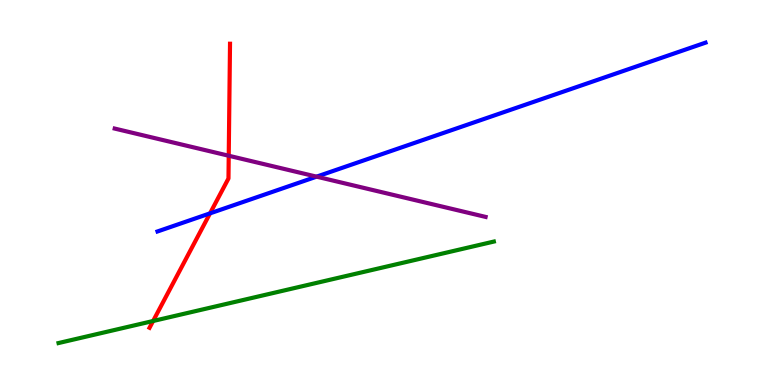[{'lines': ['blue', 'red'], 'intersections': [{'x': 2.71, 'y': 4.46}]}, {'lines': ['green', 'red'], 'intersections': [{'x': 1.98, 'y': 1.66}]}, {'lines': ['purple', 'red'], 'intersections': [{'x': 2.95, 'y': 5.95}]}, {'lines': ['blue', 'green'], 'intersections': []}, {'lines': ['blue', 'purple'], 'intersections': [{'x': 4.08, 'y': 5.41}]}, {'lines': ['green', 'purple'], 'intersections': []}]